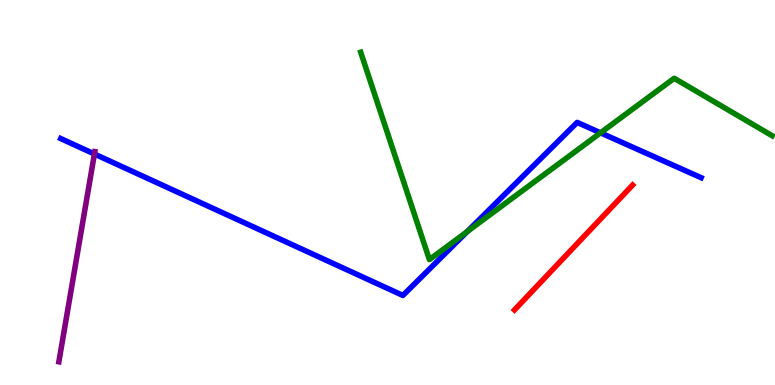[{'lines': ['blue', 'red'], 'intersections': []}, {'lines': ['green', 'red'], 'intersections': []}, {'lines': ['purple', 'red'], 'intersections': []}, {'lines': ['blue', 'green'], 'intersections': [{'x': 6.03, 'y': 3.99}, {'x': 7.75, 'y': 6.55}]}, {'lines': ['blue', 'purple'], 'intersections': [{'x': 1.22, 'y': 6.0}]}, {'lines': ['green', 'purple'], 'intersections': []}]